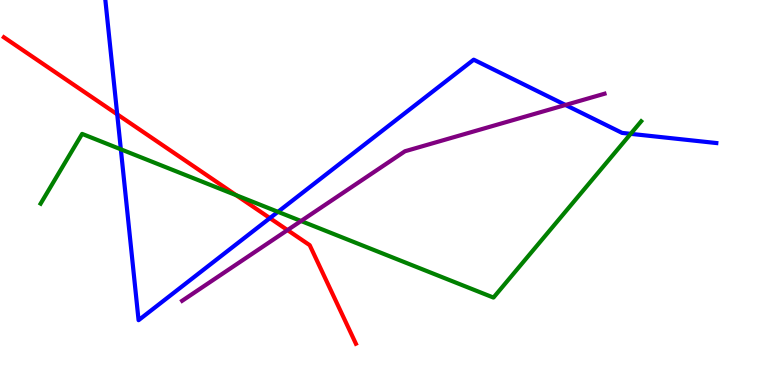[{'lines': ['blue', 'red'], 'intersections': [{'x': 1.51, 'y': 7.03}, {'x': 3.48, 'y': 4.33}]}, {'lines': ['green', 'red'], 'intersections': [{'x': 3.05, 'y': 4.93}]}, {'lines': ['purple', 'red'], 'intersections': [{'x': 3.71, 'y': 4.02}]}, {'lines': ['blue', 'green'], 'intersections': [{'x': 1.56, 'y': 6.12}, {'x': 3.59, 'y': 4.5}, {'x': 8.14, 'y': 6.52}]}, {'lines': ['blue', 'purple'], 'intersections': [{'x': 7.3, 'y': 7.27}]}, {'lines': ['green', 'purple'], 'intersections': [{'x': 3.88, 'y': 4.26}]}]